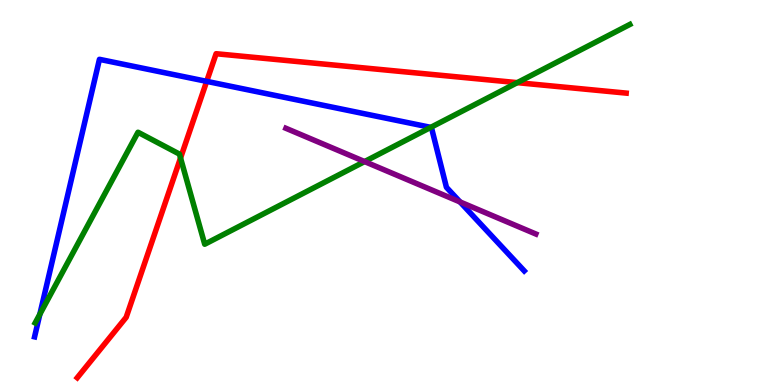[{'lines': ['blue', 'red'], 'intersections': [{'x': 2.67, 'y': 7.89}]}, {'lines': ['green', 'red'], 'intersections': [{'x': 2.33, 'y': 5.9}, {'x': 6.67, 'y': 7.85}]}, {'lines': ['purple', 'red'], 'intersections': []}, {'lines': ['blue', 'green'], 'intersections': [{'x': 0.514, 'y': 1.84}, {'x': 5.56, 'y': 6.69}]}, {'lines': ['blue', 'purple'], 'intersections': [{'x': 5.94, 'y': 4.75}]}, {'lines': ['green', 'purple'], 'intersections': [{'x': 4.7, 'y': 5.8}]}]